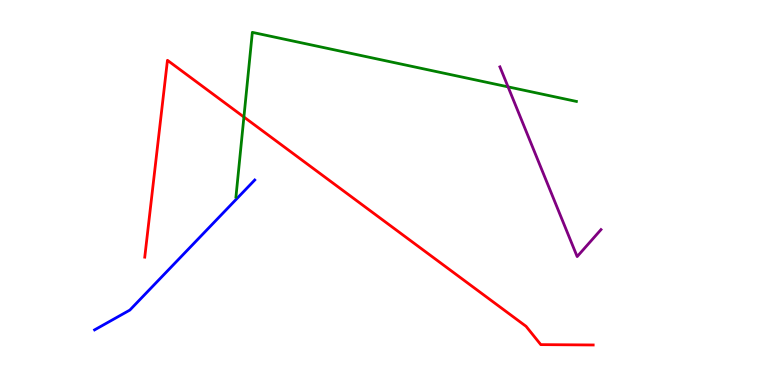[{'lines': ['blue', 'red'], 'intersections': []}, {'lines': ['green', 'red'], 'intersections': [{'x': 3.15, 'y': 6.96}]}, {'lines': ['purple', 'red'], 'intersections': []}, {'lines': ['blue', 'green'], 'intersections': []}, {'lines': ['blue', 'purple'], 'intersections': []}, {'lines': ['green', 'purple'], 'intersections': [{'x': 6.56, 'y': 7.74}]}]